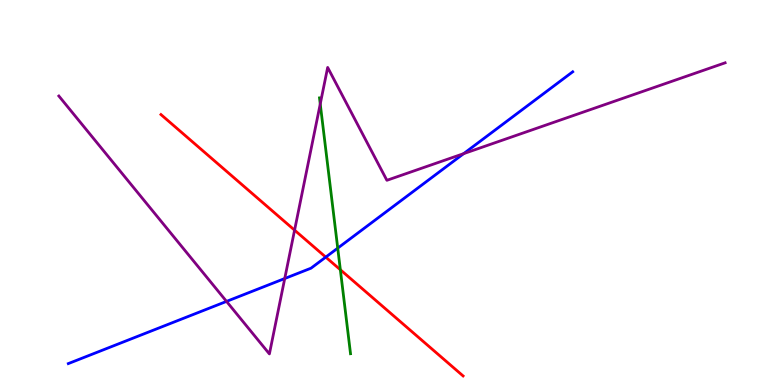[{'lines': ['blue', 'red'], 'intersections': [{'x': 4.2, 'y': 3.32}]}, {'lines': ['green', 'red'], 'intersections': [{'x': 4.39, 'y': 2.99}]}, {'lines': ['purple', 'red'], 'intersections': [{'x': 3.8, 'y': 4.02}]}, {'lines': ['blue', 'green'], 'intersections': [{'x': 4.36, 'y': 3.55}]}, {'lines': ['blue', 'purple'], 'intersections': [{'x': 2.92, 'y': 2.17}, {'x': 3.67, 'y': 2.77}, {'x': 5.98, 'y': 6.01}]}, {'lines': ['green', 'purple'], 'intersections': [{'x': 4.13, 'y': 7.3}]}]